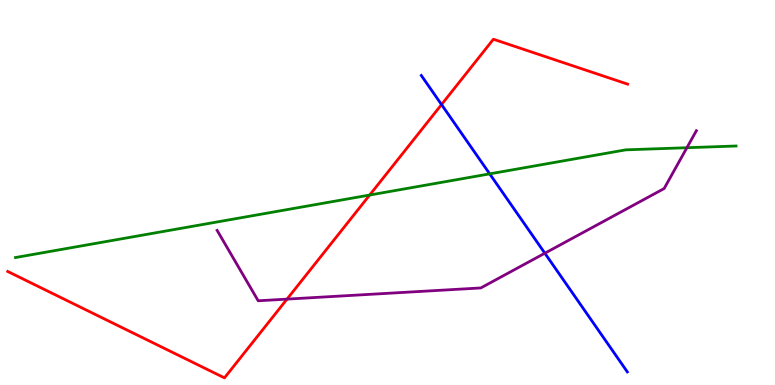[{'lines': ['blue', 'red'], 'intersections': [{'x': 5.7, 'y': 7.28}]}, {'lines': ['green', 'red'], 'intersections': [{'x': 4.77, 'y': 4.93}]}, {'lines': ['purple', 'red'], 'intersections': [{'x': 3.7, 'y': 2.23}]}, {'lines': ['blue', 'green'], 'intersections': [{'x': 6.32, 'y': 5.48}]}, {'lines': ['blue', 'purple'], 'intersections': [{'x': 7.03, 'y': 3.42}]}, {'lines': ['green', 'purple'], 'intersections': [{'x': 8.86, 'y': 6.16}]}]